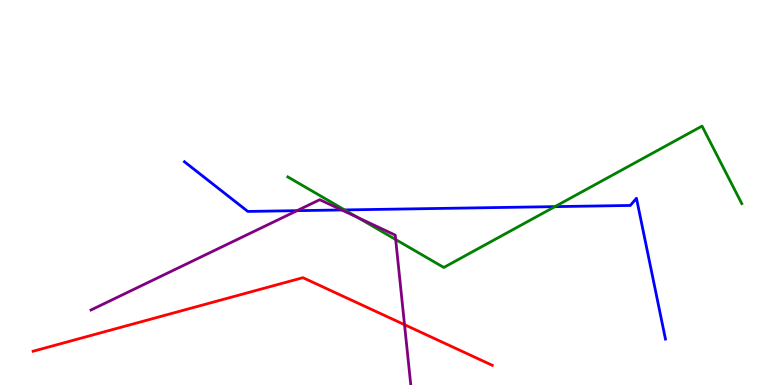[{'lines': ['blue', 'red'], 'intersections': []}, {'lines': ['green', 'red'], 'intersections': []}, {'lines': ['purple', 'red'], 'intersections': [{'x': 5.22, 'y': 1.57}]}, {'lines': ['blue', 'green'], 'intersections': [{'x': 4.45, 'y': 4.55}, {'x': 7.16, 'y': 4.63}]}, {'lines': ['blue', 'purple'], 'intersections': [{'x': 3.83, 'y': 4.53}, {'x': 4.41, 'y': 4.55}]}, {'lines': ['green', 'purple'], 'intersections': [{'x': 4.62, 'y': 4.35}, {'x': 5.11, 'y': 3.78}]}]